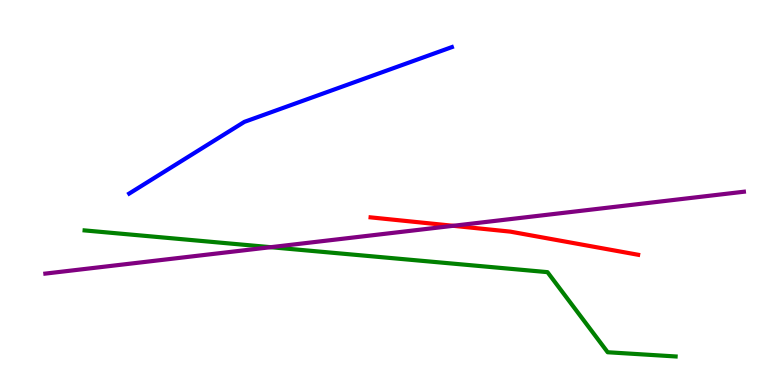[{'lines': ['blue', 'red'], 'intersections': []}, {'lines': ['green', 'red'], 'intersections': []}, {'lines': ['purple', 'red'], 'intersections': [{'x': 5.85, 'y': 4.14}]}, {'lines': ['blue', 'green'], 'intersections': []}, {'lines': ['blue', 'purple'], 'intersections': []}, {'lines': ['green', 'purple'], 'intersections': [{'x': 3.49, 'y': 3.58}]}]